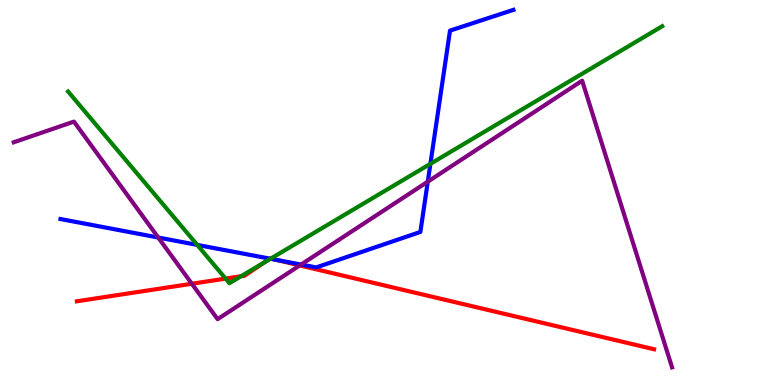[{'lines': ['blue', 'red'], 'intersections': [{'x': 3.48, 'y': 3.28}, {'x': 3.56, 'y': 3.25}]}, {'lines': ['green', 'red'], 'intersections': [{'x': 2.91, 'y': 2.76}, {'x': 3.11, 'y': 2.82}, {'x': 3.4, 'y': 3.17}, {'x': 3.49, 'y': 3.28}]}, {'lines': ['purple', 'red'], 'intersections': [{'x': 2.48, 'y': 2.63}, {'x': 3.87, 'y': 3.11}]}, {'lines': ['blue', 'green'], 'intersections': [{'x': 2.54, 'y': 3.64}, {'x': 3.49, 'y': 3.28}, {'x': 5.55, 'y': 5.74}]}, {'lines': ['blue', 'purple'], 'intersections': [{'x': 2.04, 'y': 3.83}, {'x': 3.89, 'y': 3.13}, {'x': 5.52, 'y': 5.28}]}, {'lines': ['green', 'purple'], 'intersections': []}]